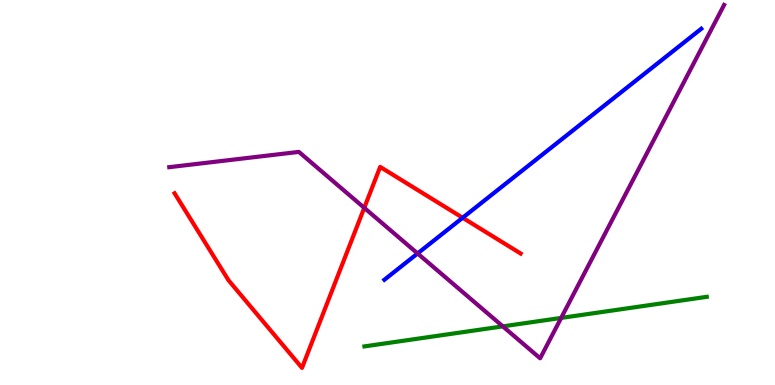[{'lines': ['blue', 'red'], 'intersections': [{'x': 5.97, 'y': 4.34}]}, {'lines': ['green', 'red'], 'intersections': []}, {'lines': ['purple', 'red'], 'intersections': [{'x': 4.7, 'y': 4.6}]}, {'lines': ['blue', 'green'], 'intersections': []}, {'lines': ['blue', 'purple'], 'intersections': [{'x': 5.39, 'y': 3.42}]}, {'lines': ['green', 'purple'], 'intersections': [{'x': 6.49, 'y': 1.52}, {'x': 7.24, 'y': 1.74}]}]